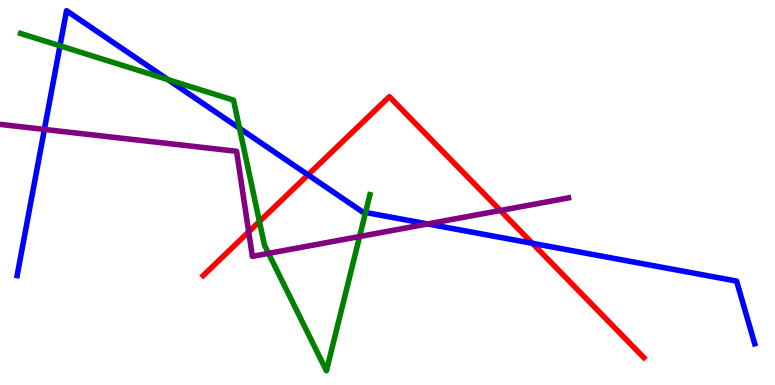[{'lines': ['blue', 'red'], 'intersections': [{'x': 3.97, 'y': 5.46}, {'x': 6.87, 'y': 3.68}]}, {'lines': ['green', 'red'], 'intersections': [{'x': 3.35, 'y': 4.25}]}, {'lines': ['purple', 'red'], 'intersections': [{'x': 3.21, 'y': 3.98}, {'x': 6.46, 'y': 4.53}]}, {'lines': ['blue', 'green'], 'intersections': [{'x': 0.774, 'y': 8.81}, {'x': 2.17, 'y': 7.93}, {'x': 3.09, 'y': 6.67}, {'x': 4.72, 'y': 4.48}]}, {'lines': ['blue', 'purple'], 'intersections': [{'x': 0.573, 'y': 6.64}, {'x': 5.52, 'y': 4.18}]}, {'lines': ['green', 'purple'], 'intersections': [{'x': 3.46, 'y': 3.42}, {'x': 4.64, 'y': 3.86}]}]